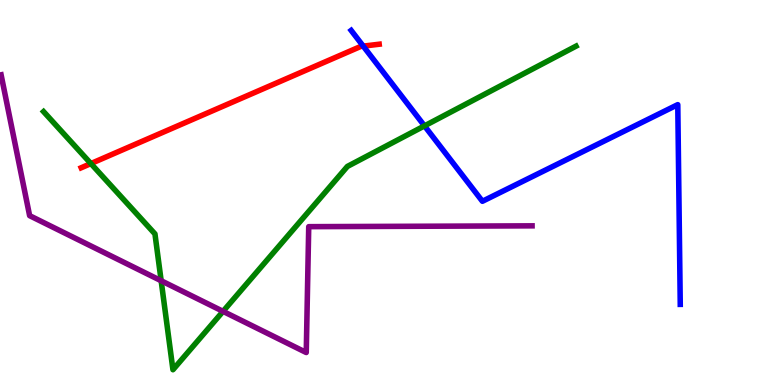[{'lines': ['blue', 'red'], 'intersections': [{'x': 4.69, 'y': 8.8}]}, {'lines': ['green', 'red'], 'intersections': [{'x': 1.17, 'y': 5.75}]}, {'lines': ['purple', 'red'], 'intersections': []}, {'lines': ['blue', 'green'], 'intersections': [{'x': 5.48, 'y': 6.73}]}, {'lines': ['blue', 'purple'], 'intersections': []}, {'lines': ['green', 'purple'], 'intersections': [{'x': 2.08, 'y': 2.71}, {'x': 2.88, 'y': 1.91}]}]